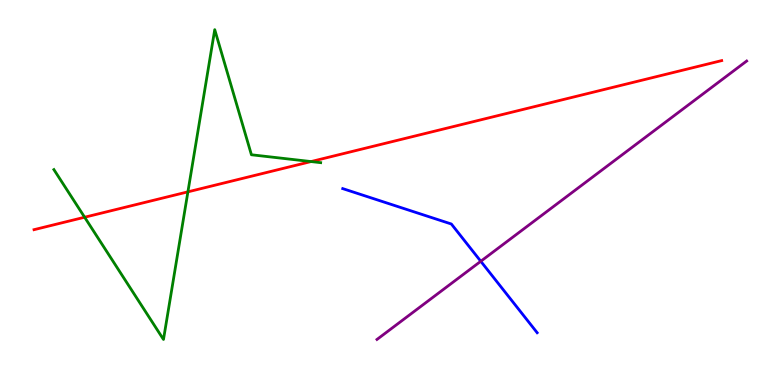[{'lines': ['blue', 'red'], 'intersections': []}, {'lines': ['green', 'red'], 'intersections': [{'x': 1.09, 'y': 4.36}, {'x': 2.42, 'y': 5.02}, {'x': 4.01, 'y': 5.8}]}, {'lines': ['purple', 'red'], 'intersections': []}, {'lines': ['blue', 'green'], 'intersections': []}, {'lines': ['blue', 'purple'], 'intersections': [{'x': 6.2, 'y': 3.21}]}, {'lines': ['green', 'purple'], 'intersections': []}]